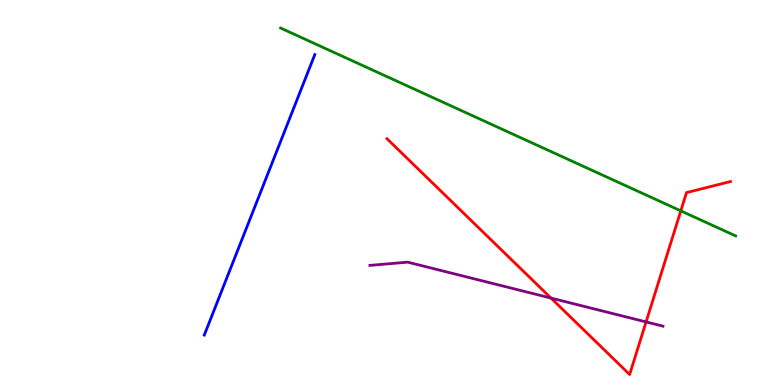[{'lines': ['blue', 'red'], 'intersections': []}, {'lines': ['green', 'red'], 'intersections': [{'x': 8.78, 'y': 4.52}]}, {'lines': ['purple', 'red'], 'intersections': [{'x': 7.11, 'y': 2.26}, {'x': 8.34, 'y': 1.64}]}, {'lines': ['blue', 'green'], 'intersections': []}, {'lines': ['blue', 'purple'], 'intersections': []}, {'lines': ['green', 'purple'], 'intersections': []}]